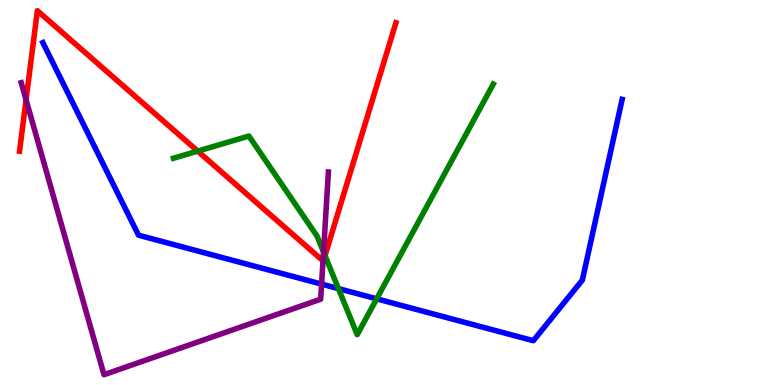[{'lines': ['blue', 'red'], 'intersections': []}, {'lines': ['green', 'red'], 'intersections': [{'x': 2.55, 'y': 6.07}, {'x': 4.19, 'y': 3.36}]}, {'lines': ['purple', 'red'], 'intersections': [{'x': 0.336, 'y': 7.41}, {'x': 4.17, 'y': 3.22}]}, {'lines': ['blue', 'green'], 'intersections': [{'x': 4.37, 'y': 2.5}, {'x': 4.86, 'y': 2.24}]}, {'lines': ['blue', 'purple'], 'intersections': [{'x': 4.15, 'y': 2.62}]}, {'lines': ['green', 'purple'], 'intersections': [{'x': 4.17, 'y': 3.45}]}]